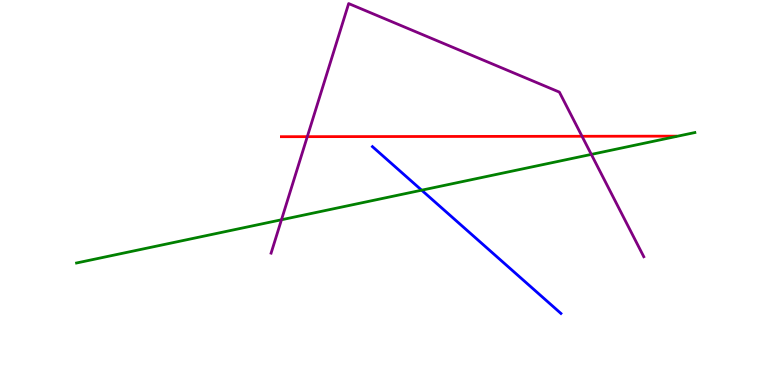[{'lines': ['blue', 'red'], 'intersections': []}, {'lines': ['green', 'red'], 'intersections': []}, {'lines': ['purple', 'red'], 'intersections': [{'x': 3.97, 'y': 6.45}, {'x': 7.51, 'y': 6.46}]}, {'lines': ['blue', 'green'], 'intersections': [{'x': 5.44, 'y': 5.06}]}, {'lines': ['blue', 'purple'], 'intersections': []}, {'lines': ['green', 'purple'], 'intersections': [{'x': 3.63, 'y': 4.29}, {'x': 7.63, 'y': 5.99}]}]